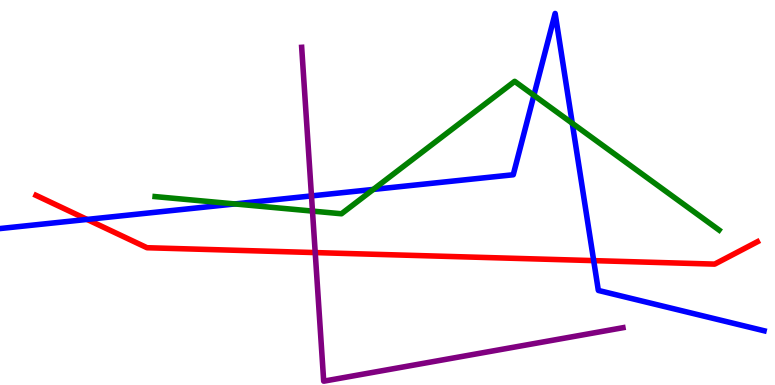[{'lines': ['blue', 'red'], 'intersections': [{'x': 1.12, 'y': 4.3}, {'x': 7.66, 'y': 3.23}]}, {'lines': ['green', 'red'], 'intersections': []}, {'lines': ['purple', 'red'], 'intersections': [{'x': 4.07, 'y': 3.44}]}, {'lines': ['blue', 'green'], 'intersections': [{'x': 3.03, 'y': 4.7}, {'x': 4.82, 'y': 5.08}, {'x': 6.89, 'y': 7.52}, {'x': 7.38, 'y': 6.8}]}, {'lines': ['blue', 'purple'], 'intersections': [{'x': 4.02, 'y': 4.91}]}, {'lines': ['green', 'purple'], 'intersections': [{'x': 4.03, 'y': 4.52}]}]